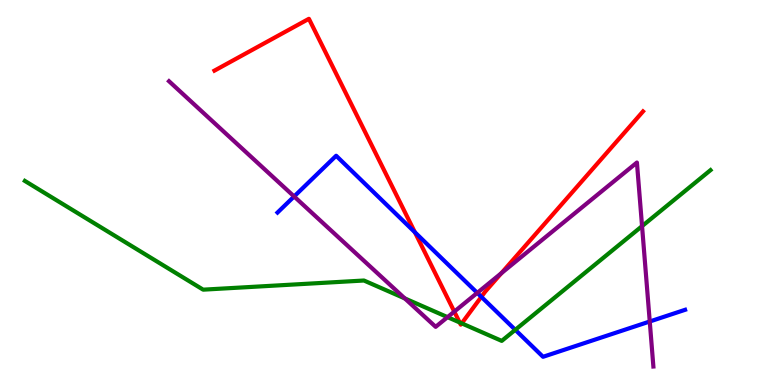[{'lines': ['blue', 'red'], 'intersections': [{'x': 5.35, 'y': 3.97}, {'x': 6.21, 'y': 2.29}]}, {'lines': ['green', 'red'], 'intersections': [{'x': 5.93, 'y': 1.62}, {'x': 5.96, 'y': 1.6}]}, {'lines': ['purple', 'red'], 'intersections': [{'x': 5.86, 'y': 1.91}, {'x': 6.47, 'y': 2.9}]}, {'lines': ['blue', 'green'], 'intersections': [{'x': 6.65, 'y': 1.43}]}, {'lines': ['blue', 'purple'], 'intersections': [{'x': 3.8, 'y': 4.9}, {'x': 6.16, 'y': 2.39}, {'x': 8.38, 'y': 1.65}]}, {'lines': ['green', 'purple'], 'intersections': [{'x': 5.22, 'y': 2.25}, {'x': 5.77, 'y': 1.76}, {'x': 8.28, 'y': 4.13}]}]